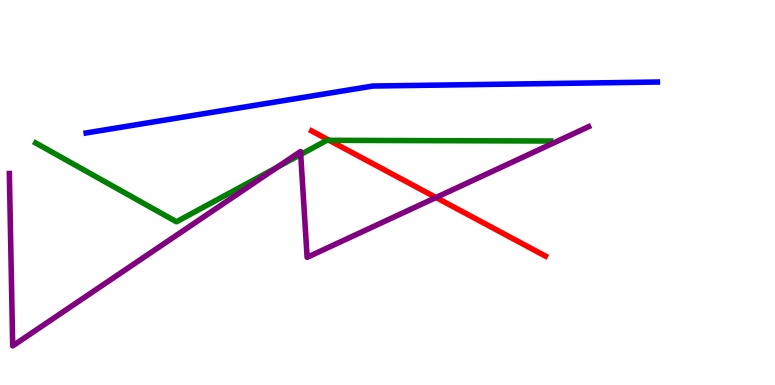[{'lines': ['blue', 'red'], 'intersections': []}, {'lines': ['green', 'red'], 'intersections': [{'x': 4.25, 'y': 6.36}]}, {'lines': ['purple', 'red'], 'intersections': [{'x': 5.63, 'y': 4.87}]}, {'lines': ['blue', 'green'], 'intersections': []}, {'lines': ['blue', 'purple'], 'intersections': []}, {'lines': ['green', 'purple'], 'intersections': [{'x': 3.58, 'y': 5.66}, {'x': 3.88, 'y': 5.99}]}]